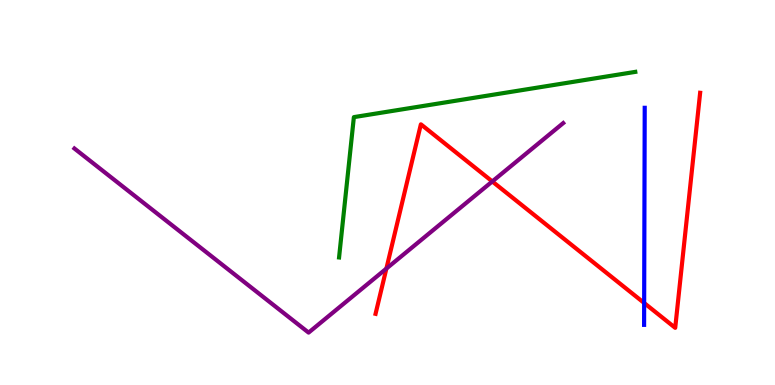[{'lines': ['blue', 'red'], 'intersections': [{'x': 8.31, 'y': 2.13}]}, {'lines': ['green', 'red'], 'intersections': []}, {'lines': ['purple', 'red'], 'intersections': [{'x': 4.99, 'y': 3.02}, {'x': 6.35, 'y': 5.29}]}, {'lines': ['blue', 'green'], 'intersections': []}, {'lines': ['blue', 'purple'], 'intersections': []}, {'lines': ['green', 'purple'], 'intersections': []}]